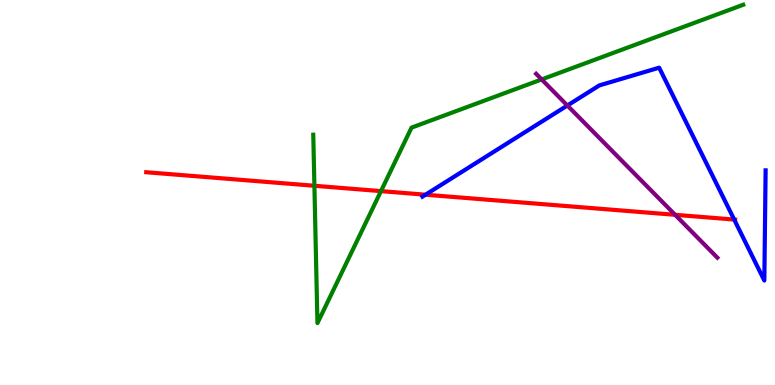[{'lines': ['blue', 'red'], 'intersections': [{'x': 5.49, 'y': 4.94}, {'x': 9.47, 'y': 4.3}]}, {'lines': ['green', 'red'], 'intersections': [{'x': 4.06, 'y': 5.17}, {'x': 4.92, 'y': 5.04}]}, {'lines': ['purple', 'red'], 'intersections': [{'x': 8.71, 'y': 4.42}]}, {'lines': ['blue', 'green'], 'intersections': []}, {'lines': ['blue', 'purple'], 'intersections': [{'x': 7.32, 'y': 7.26}]}, {'lines': ['green', 'purple'], 'intersections': [{'x': 6.99, 'y': 7.94}]}]